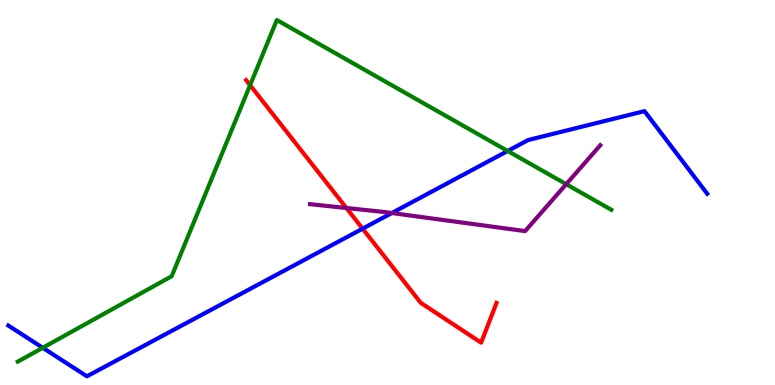[{'lines': ['blue', 'red'], 'intersections': [{'x': 4.68, 'y': 4.06}]}, {'lines': ['green', 'red'], 'intersections': [{'x': 3.23, 'y': 7.79}]}, {'lines': ['purple', 'red'], 'intersections': [{'x': 4.47, 'y': 4.6}]}, {'lines': ['blue', 'green'], 'intersections': [{'x': 0.552, 'y': 0.966}, {'x': 6.55, 'y': 6.08}]}, {'lines': ['blue', 'purple'], 'intersections': [{'x': 5.06, 'y': 4.47}]}, {'lines': ['green', 'purple'], 'intersections': [{'x': 7.31, 'y': 5.22}]}]